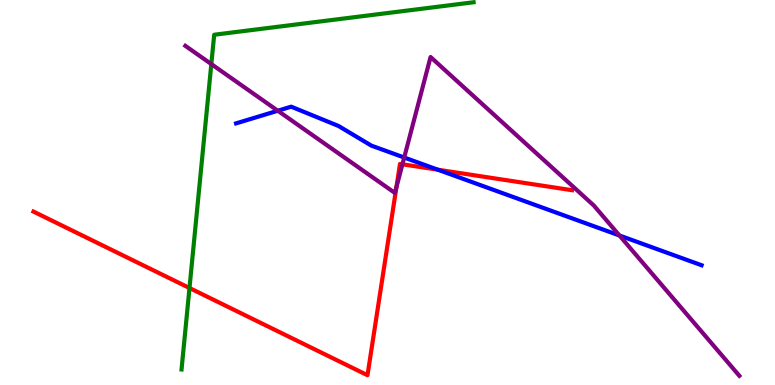[{'lines': ['blue', 'red'], 'intersections': [{'x': 5.65, 'y': 5.59}]}, {'lines': ['green', 'red'], 'intersections': [{'x': 2.44, 'y': 2.52}]}, {'lines': ['purple', 'red'], 'intersections': [{'x': 5.11, 'y': 5.13}, {'x': 5.19, 'y': 5.73}]}, {'lines': ['blue', 'green'], 'intersections': []}, {'lines': ['blue', 'purple'], 'intersections': [{'x': 3.58, 'y': 7.12}, {'x': 5.22, 'y': 5.91}, {'x': 7.99, 'y': 3.88}]}, {'lines': ['green', 'purple'], 'intersections': [{'x': 2.73, 'y': 8.34}]}]